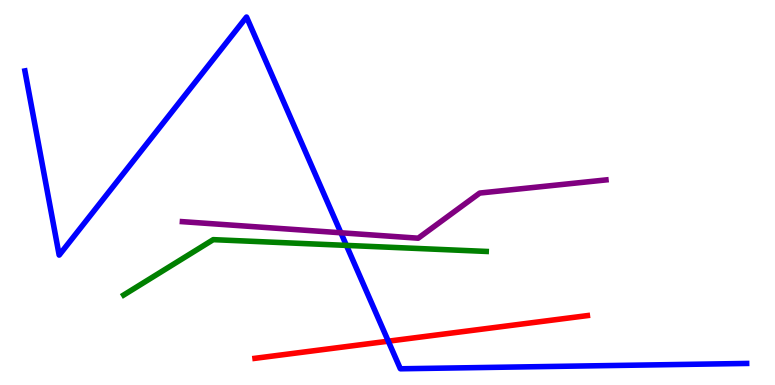[{'lines': ['blue', 'red'], 'intersections': [{'x': 5.01, 'y': 1.14}]}, {'lines': ['green', 'red'], 'intersections': []}, {'lines': ['purple', 'red'], 'intersections': []}, {'lines': ['blue', 'green'], 'intersections': [{'x': 4.47, 'y': 3.63}]}, {'lines': ['blue', 'purple'], 'intersections': [{'x': 4.4, 'y': 3.95}]}, {'lines': ['green', 'purple'], 'intersections': []}]